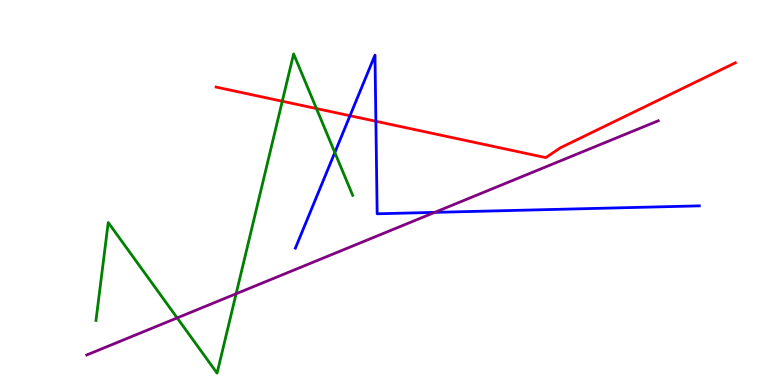[{'lines': ['blue', 'red'], 'intersections': [{'x': 4.52, 'y': 6.99}, {'x': 4.85, 'y': 6.85}]}, {'lines': ['green', 'red'], 'intersections': [{'x': 3.64, 'y': 7.37}, {'x': 4.08, 'y': 7.18}]}, {'lines': ['purple', 'red'], 'intersections': []}, {'lines': ['blue', 'green'], 'intersections': [{'x': 4.32, 'y': 6.04}]}, {'lines': ['blue', 'purple'], 'intersections': [{'x': 5.61, 'y': 4.48}]}, {'lines': ['green', 'purple'], 'intersections': [{'x': 2.29, 'y': 1.74}, {'x': 3.05, 'y': 2.37}]}]